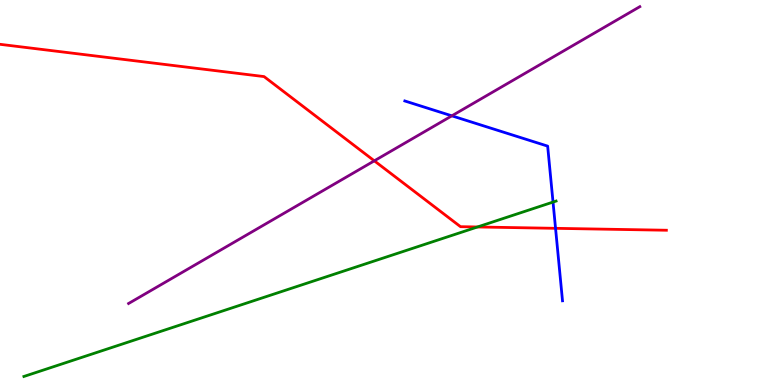[{'lines': ['blue', 'red'], 'intersections': [{'x': 7.17, 'y': 4.07}]}, {'lines': ['green', 'red'], 'intersections': [{'x': 6.16, 'y': 4.1}]}, {'lines': ['purple', 'red'], 'intersections': [{'x': 4.83, 'y': 5.82}]}, {'lines': ['blue', 'green'], 'intersections': [{'x': 7.14, 'y': 4.75}]}, {'lines': ['blue', 'purple'], 'intersections': [{'x': 5.83, 'y': 6.99}]}, {'lines': ['green', 'purple'], 'intersections': []}]